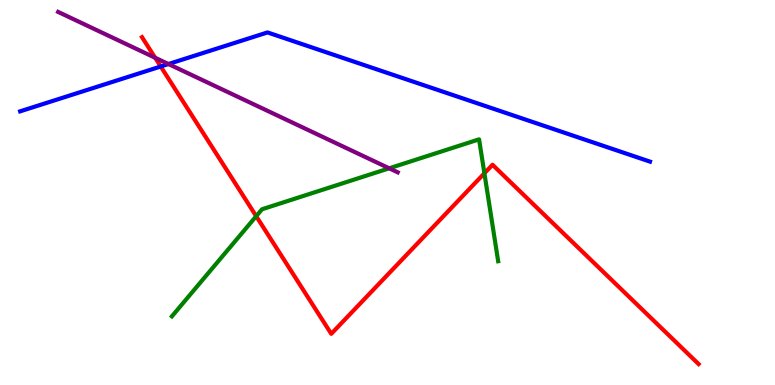[{'lines': ['blue', 'red'], 'intersections': [{'x': 2.07, 'y': 8.27}]}, {'lines': ['green', 'red'], 'intersections': [{'x': 3.31, 'y': 4.38}, {'x': 6.25, 'y': 5.5}]}, {'lines': ['purple', 'red'], 'intersections': [{'x': 2.0, 'y': 8.5}]}, {'lines': ['blue', 'green'], 'intersections': []}, {'lines': ['blue', 'purple'], 'intersections': [{'x': 2.17, 'y': 8.34}]}, {'lines': ['green', 'purple'], 'intersections': [{'x': 5.02, 'y': 5.63}]}]